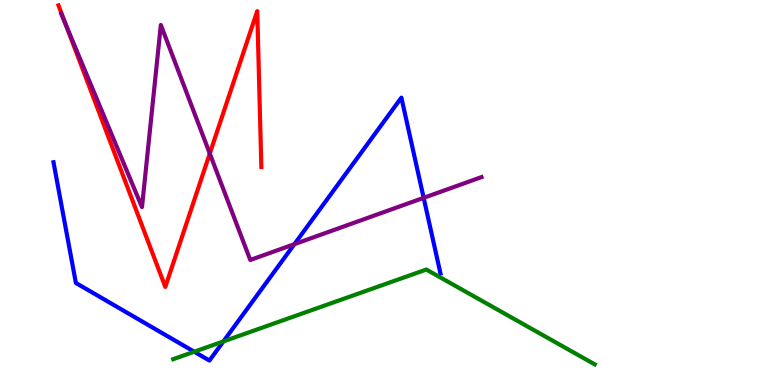[{'lines': ['blue', 'red'], 'intersections': []}, {'lines': ['green', 'red'], 'intersections': []}, {'lines': ['purple', 'red'], 'intersections': [{'x': 0.85, 'y': 9.35}, {'x': 2.71, 'y': 6.01}]}, {'lines': ['blue', 'green'], 'intersections': [{'x': 2.51, 'y': 0.864}, {'x': 2.88, 'y': 1.13}]}, {'lines': ['blue', 'purple'], 'intersections': [{'x': 3.8, 'y': 3.66}, {'x': 5.47, 'y': 4.86}]}, {'lines': ['green', 'purple'], 'intersections': []}]